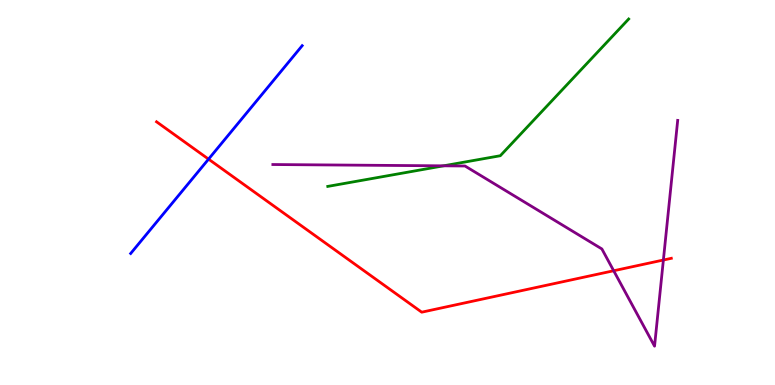[{'lines': ['blue', 'red'], 'intersections': [{'x': 2.69, 'y': 5.87}]}, {'lines': ['green', 'red'], 'intersections': []}, {'lines': ['purple', 'red'], 'intersections': [{'x': 7.92, 'y': 2.97}, {'x': 8.56, 'y': 3.25}]}, {'lines': ['blue', 'green'], 'intersections': []}, {'lines': ['blue', 'purple'], 'intersections': []}, {'lines': ['green', 'purple'], 'intersections': [{'x': 5.72, 'y': 5.69}]}]